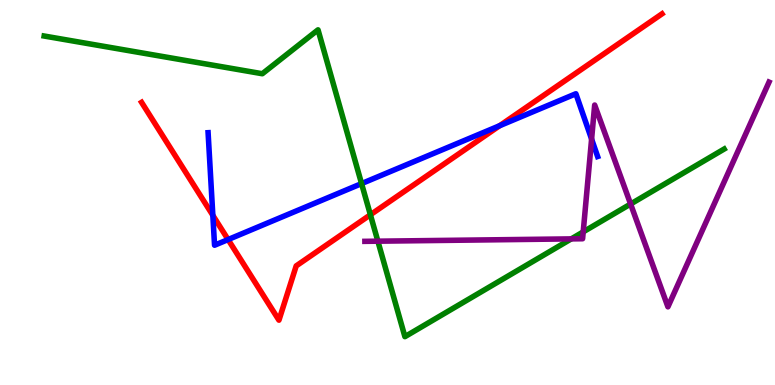[{'lines': ['blue', 'red'], 'intersections': [{'x': 2.75, 'y': 4.41}, {'x': 2.94, 'y': 3.78}, {'x': 6.45, 'y': 6.73}]}, {'lines': ['green', 'red'], 'intersections': [{'x': 4.78, 'y': 4.42}]}, {'lines': ['purple', 'red'], 'intersections': []}, {'lines': ['blue', 'green'], 'intersections': [{'x': 4.67, 'y': 5.23}]}, {'lines': ['blue', 'purple'], 'intersections': [{'x': 7.63, 'y': 6.39}]}, {'lines': ['green', 'purple'], 'intersections': [{'x': 4.88, 'y': 3.74}, {'x': 7.37, 'y': 3.8}, {'x': 7.53, 'y': 3.98}, {'x': 8.14, 'y': 4.7}]}]